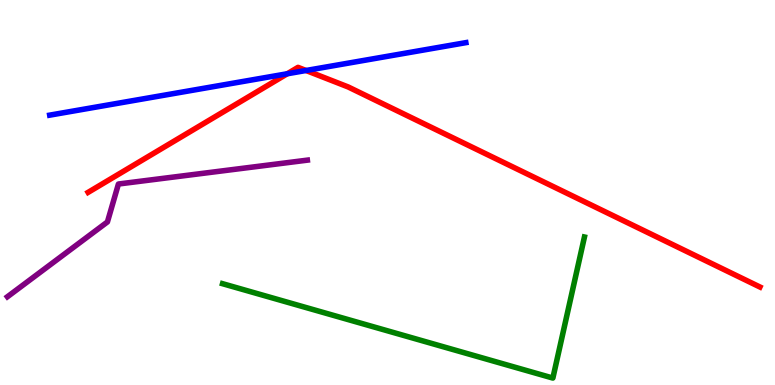[{'lines': ['blue', 'red'], 'intersections': [{'x': 3.71, 'y': 8.08}, {'x': 3.95, 'y': 8.17}]}, {'lines': ['green', 'red'], 'intersections': []}, {'lines': ['purple', 'red'], 'intersections': []}, {'lines': ['blue', 'green'], 'intersections': []}, {'lines': ['blue', 'purple'], 'intersections': []}, {'lines': ['green', 'purple'], 'intersections': []}]